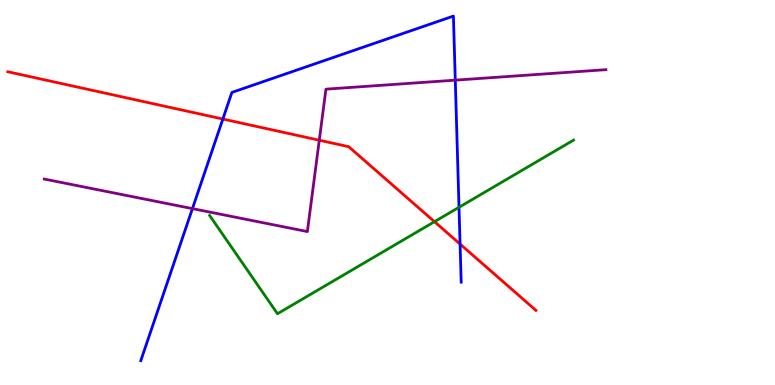[{'lines': ['blue', 'red'], 'intersections': [{'x': 2.88, 'y': 6.91}, {'x': 5.94, 'y': 3.66}]}, {'lines': ['green', 'red'], 'intersections': [{'x': 5.61, 'y': 4.24}]}, {'lines': ['purple', 'red'], 'intersections': [{'x': 4.12, 'y': 6.36}]}, {'lines': ['blue', 'green'], 'intersections': [{'x': 5.92, 'y': 4.62}]}, {'lines': ['blue', 'purple'], 'intersections': [{'x': 2.48, 'y': 4.58}, {'x': 5.87, 'y': 7.92}]}, {'lines': ['green', 'purple'], 'intersections': []}]